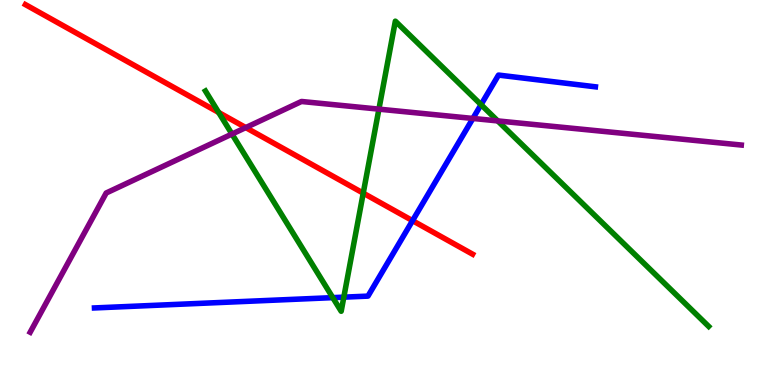[{'lines': ['blue', 'red'], 'intersections': [{'x': 5.32, 'y': 4.27}]}, {'lines': ['green', 'red'], 'intersections': [{'x': 2.82, 'y': 7.08}, {'x': 4.69, 'y': 4.98}]}, {'lines': ['purple', 'red'], 'intersections': [{'x': 3.17, 'y': 6.69}]}, {'lines': ['blue', 'green'], 'intersections': [{'x': 4.29, 'y': 2.27}, {'x': 4.44, 'y': 2.28}, {'x': 6.21, 'y': 7.28}]}, {'lines': ['blue', 'purple'], 'intersections': [{'x': 6.1, 'y': 6.92}]}, {'lines': ['green', 'purple'], 'intersections': [{'x': 2.99, 'y': 6.52}, {'x': 4.89, 'y': 7.17}, {'x': 6.42, 'y': 6.86}]}]